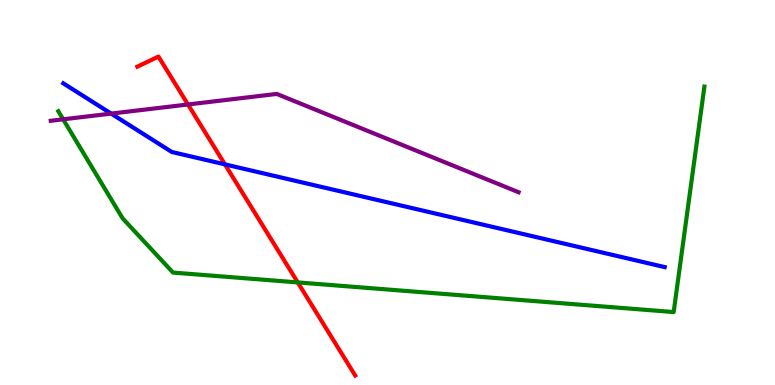[{'lines': ['blue', 'red'], 'intersections': [{'x': 2.9, 'y': 5.73}]}, {'lines': ['green', 'red'], 'intersections': [{'x': 3.84, 'y': 2.66}]}, {'lines': ['purple', 'red'], 'intersections': [{'x': 2.43, 'y': 7.29}]}, {'lines': ['blue', 'green'], 'intersections': []}, {'lines': ['blue', 'purple'], 'intersections': [{'x': 1.43, 'y': 7.05}]}, {'lines': ['green', 'purple'], 'intersections': [{'x': 0.815, 'y': 6.9}]}]